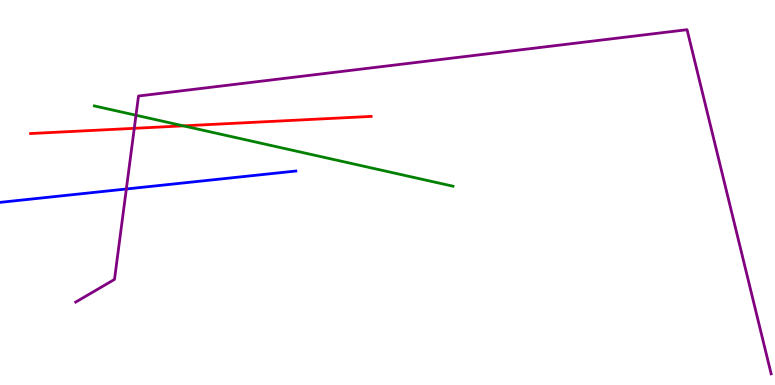[{'lines': ['blue', 'red'], 'intersections': []}, {'lines': ['green', 'red'], 'intersections': [{'x': 2.37, 'y': 6.73}]}, {'lines': ['purple', 'red'], 'intersections': [{'x': 1.73, 'y': 6.67}]}, {'lines': ['blue', 'green'], 'intersections': []}, {'lines': ['blue', 'purple'], 'intersections': [{'x': 1.63, 'y': 5.09}]}, {'lines': ['green', 'purple'], 'intersections': [{'x': 1.75, 'y': 7.01}]}]